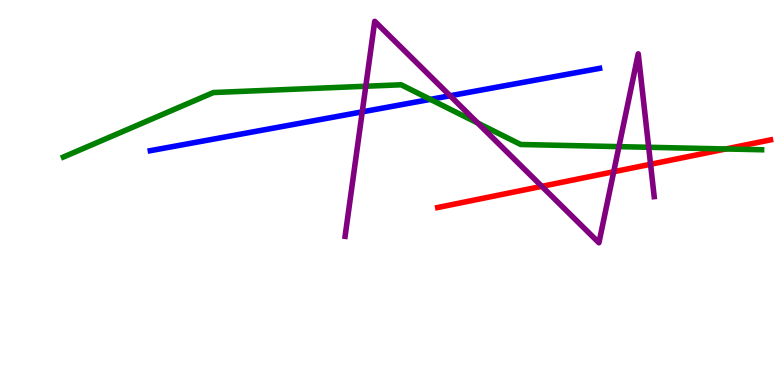[{'lines': ['blue', 'red'], 'intersections': []}, {'lines': ['green', 'red'], 'intersections': [{'x': 9.37, 'y': 6.13}]}, {'lines': ['purple', 'red'], 'intersections': [{'x': 6.99, 'y': 5.16}, {'x': 7.92, 'y': 5.54}, {'x': 8.39, 'y': 5.73}]}, {'lines': ['blue', 'green'], 'intersections': [{'x': 5.55, 'y': 7.42}]}, {'lines': ['blue', 'purple'], 'intersections': [{'x': 4.67, 'y': 7.09}, {'x': 5.81, 'y': 7.51}]}, {'lines': ['green', 'purple'], 'intersections': [{'x': 4.72, 'y': 7.76}, {'x': 6.16, 'y': 6.8}, {'x': 7.99, 'y': 6.19}, {'x': 8.37, 'y': 6.17}]}]